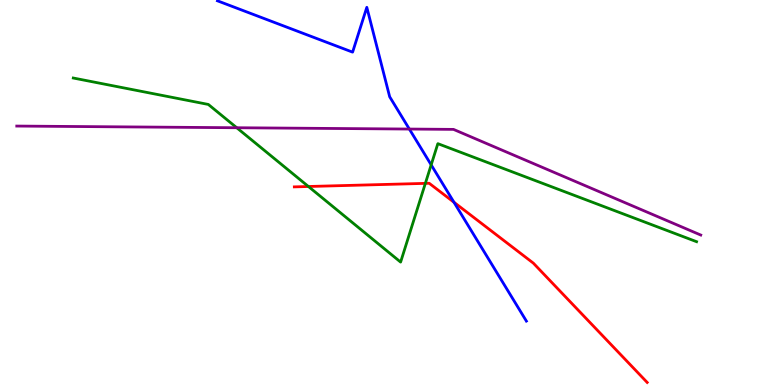[{'lines': ['blue', 'red'], 'intersections': [{'x': 5.86, 'y': 4.75}]}, {'lines': ['green', 'red'], 'intersections': [{'x': 3.98, 'y': 5.16}, {'x': 5.49, 'y': 5.24}]}, {'lines': ['purple', 'red'], 'intersections': []}, {'lines': ['blue', 'green'], 'intersections': [{'x': 5.56, 'y': 5.72}]}, {'lines': ['blue', 'purple'], 'intersections': [{'x': 5.28, 'y': 6.65}]}, {'lines': ['green', 'purple'], 'intersections': [{'x': 3.05, 'y': 6.68}]}]